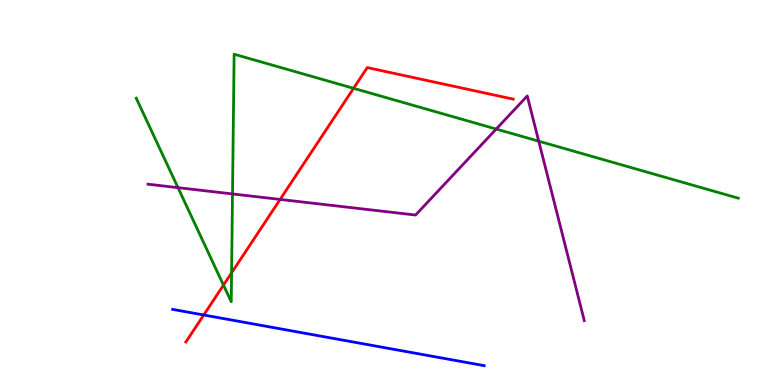[{'lines': ['blue', 'red'], 'intersections': [{'x': 2.63, 'y': 1.82}]}, {'lines': ['green', 'red'], 'intersections': [{'x': 2.88, 'y': 2.59}, {'x': 2.99, 'y': 2.91}, {'x': 4.56, 'y': 7.71}]}, {'lines': ['purple', 'red'], 'intersections': [{'x': 3.61, 'y': 4.82}]}, {'lines': ['blue', 'green'], 'intersections': []}, {'lines': ['blue', 'purple'], 'intersections': []}, {'lines': ['green', 'purple'], 'intersections': [{'x': 2.3, 'y': 5.13}, {'x': 3.0, 'y': 4.96}, {'x': 6.4, 'y': 6.65}, {'x': 6.95, 'y': 6.33}]}]